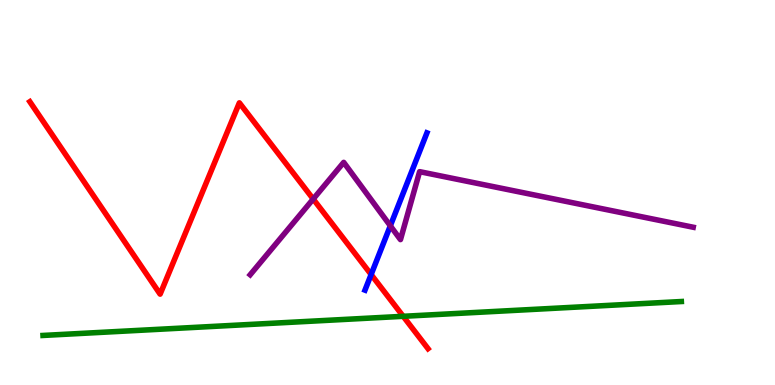[{'lines': ['blue', 'red'], 'intersections': [{'x': 4.79, 'y': 2.87}]}, {'lines': ['green', 'red'], 'intersections': [{'x': 5.2, 'y': 1.78}]}, {'lines': ['purple', 'red'], 'intersections': [{'x': 4.04, 'y': 4.83}]}, {'lines': ['blue', 'green'], 'intersections': []}, {'lines': ['blue', 'purple'], 'intersections': [{'x': 5.04, 'y': 4.13}]}, {'lines': ['green', 'purple'], 'intersections': []}]